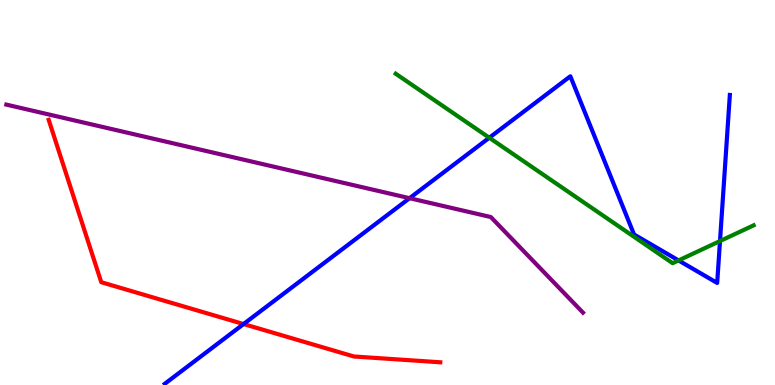[{'lines': ['blue', 'red'], 'intersections': [{'x': 3.14, 'y': 1.58}]}, {'lines': ['green', 'red'], 'intersections': []}, {'lines': ['purple', 'red'], 'intersections': []}, {'lines': ['blue', 'green'], 'intersections': [{'x': 6.31, 'y': 6.42}, {'x': 8.76, 'y': 3.24}, {'x': 9.29, 'y': 3.74}]}, {'lines': ['blue', 'purple'], 'intersections': [{'x': 5.28, 'y': 4.85}]}, {'lines': ['green', 'purple'], 'intersections': []}]